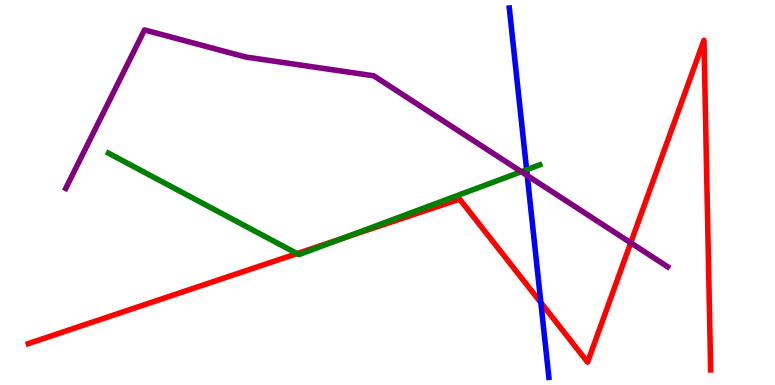[{'lines': ['blue', 'red'], 'intersections': [{'x': 6.98, 'y': 2.14}]}, {'lines': ['green', 'red'], 'intersections': [{'x': 3.83, 'y': 3.41}, {'x': 4.42, 'y': 3.81}]}, {'lines': ['purple', 'red'], 'intersections': [{'x': 8.14, 'y': 3.69}]}, {'lines': ['blue', 'green'], 'intersections': [{'x': 6.8, 'y': 5.59}]}, {'lines': ['blue', 'purple'], 'intersections': [{'x': 6.8, 'y': 5.44}]}, {'lines': ['green', 'purple'], 'intersections': [{'x': 6.73, 'y': 5.54}]}]